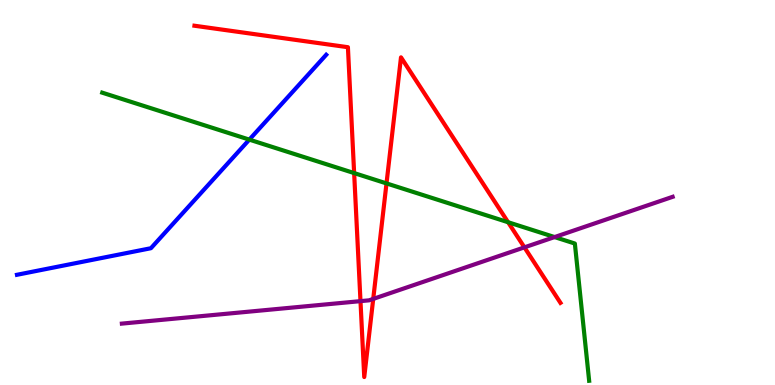[{'lines': ['blue', 'red'], 'intersections': []}, {'lines': ['green', 'red'], 'intersections': [{'x': 4.57, 'y': 5.5}, {'x': 4.99, 'y': 5.24}, {'x': 6.56, 'y': 4.23}]}, {'lines': ['purple', 'red'], 'intersections': [{'x': 4.65, 'y': 2.18}, {'x': 4.82, 'y': 2.24}, {'x': 6.77, 'y': 3.58}]}, {'lines': ['blue', 'green'], 'intersections': [{'x': 3.22, 'y': 6.37}]}, {'lines': ['blue', 'purple'], 'intersections': []}, {'lines': ['green', 'purple'], 'intersections': [{'x': 7.16, 'y': 3.84}]}]